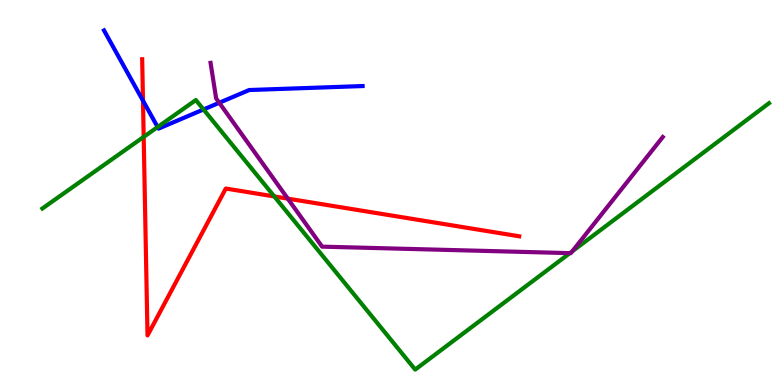[{'lines': ['blue', 'red'], 'intersections': [{'x': 1.84, 'y': 7.39}]}, {'lines': ['green', 'red'], 'intersections': [{'x': 1.85, 'y': 6.44}, {'x': 3.54, 'y': 4.9}]}, {'lines': ['purple', 'red'], 'intersections': [{'x': 3.71, 'y': 4.84}]}, {'lines': ['blue', 'green'], 'intersections': [{'x': 2.03, 'y': 6.7}, {'x': 2.63, 'y': 7.16}]}, {'lines': ['blue', 'purple'], 'intersections': [{'x': 2.83, 'y': 7.33}]}, {'lines': ['green', 'purple'], 'intersections': [{'x': 7.35, 'y': 3.43}, {'x': 7.38, 'y': 3.47}]}]